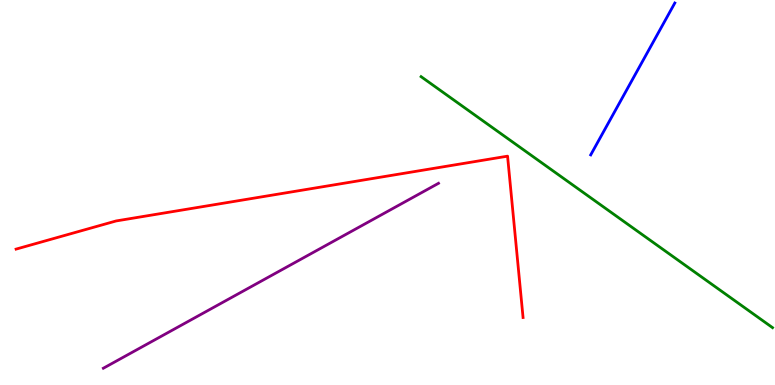[{'lines': ['blue', 'red'], 'intersections': []}, {'lines': ['green', 'red'], 'intersections': []}, {'lines': ['purple', 'red'], 'intersections': []}, {'lines': ['blue', 'green'], 'intersections': []}, {'lines': ['blue', 'purple'], 'intersections': []}, {'lines': ['green', 'purple'], 'intersections': []}]